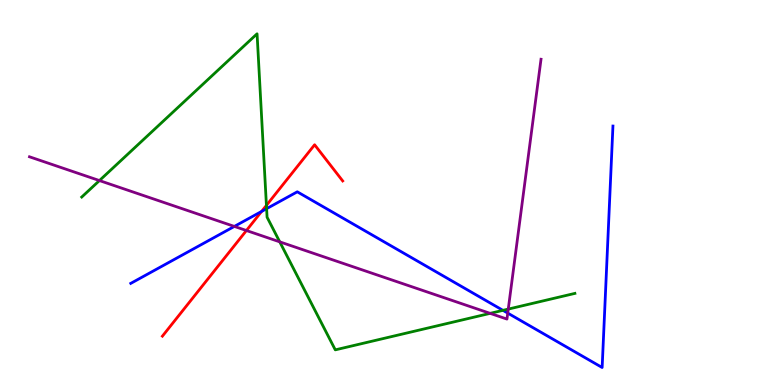[{'lines': ['blue', 'red'], 'intersections': [{'x': 3.38, 'y': 4.51}]}, {'lines': ['green', 'red'], 'intersections': [{'x': 3.44, 'y': 4.67}]}, {'lines': ['purple', 'red'], 'intersections': [{'x': 3.18, 'y': 4.01}]}, {'lines': ['blue', 'green'], 'intersections': [{'x': 3.44, 'y': 4.58}, {'x': 6.49, 'y': 1.94}]}, {'lines': ['blue', 'purple'], 'intersections': [{'x': 3.02, 'y': 4.12}, {'x': 6.55, 'y': 1.87}]}, {'lines': ['green', 'purple'], 'intersections': [{'x': 1.28, 'y': 5.31}, {'x': 3.61, 'y': 3.72}, {'x': 6.32, 'y': 1.86}, {'x': 6.56, 'y': 1.97}]}]